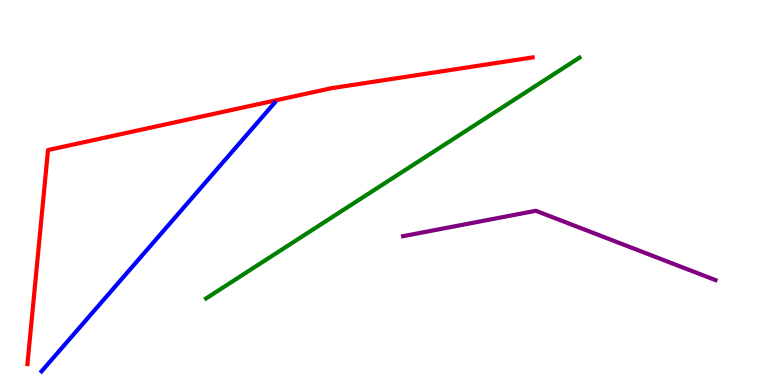[{'lines': ['blue', 'red'], 'intersections': []}, {'lines': ['green', 'red'], 'intersections': []}, {'lines': ['purple', 'red'], 'intersections': []}, {'lines': ['blue', 'green'], 'intersections': []}, {'lines': ['blue', 'purple'], 'intersections': []}, {'lines': ['green', 'purple'], 'intersections': []}]